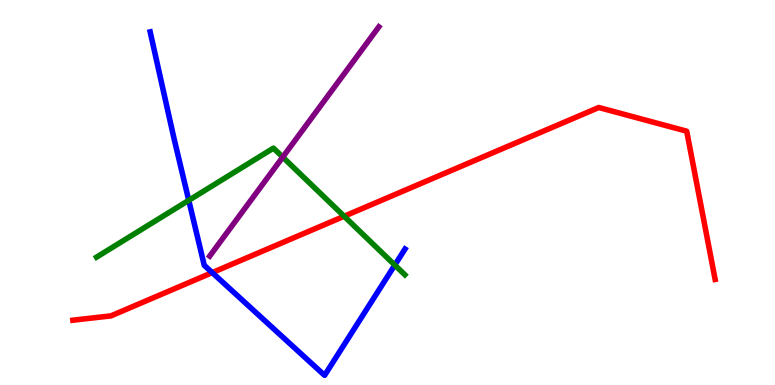[{'lines': ['blue', 'red'], 'intersections': [{'x': 2.74, 'y': 2.92}]}, {'lines': ['green', 'red'], 'intersections': [{'x': 4.44, 'y': 4.38}]}, {'lines': ['purple', 'red'], 'intersections': []}, {'lines': ['blue', 'green'], 'intersections': [{'x': 2.44, 'y': 4.8}, {'x': 5.09, 'y': 3.12}]}, {'lines': ['blue', 'purple'], 'intersections': []}, {'lines': ['green', 'purple'], 'intersections': [{'x': 3.65, 'y': 5.92}]}]